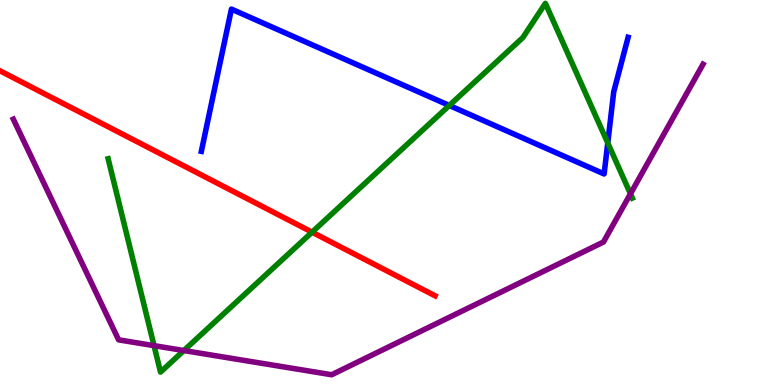[{'lines': ['blue', 'red'], 'intersections': []}, {'lines': ['green', 'red'], 'intersections': [{'x': 4.03, 'y': 3.97}]}, {'lines': ['purple', 'red'], 'intersections': []}, {'lines': ['blue', 'green'], 'intersections': [{'x': 5.8, 'y': 7.26}, {'x': 7.84, 'y': 6.29}]}, {'lines': ['blue', 'purple'], 'intersections': []}, {'lines': ['green', 'purple'], 'intersections': [{'x': 1.99, 'y': 1.02}, {'x': 2.37, 'y': 0.895}, {'x': 8.13, 'y': 4.97}]}]